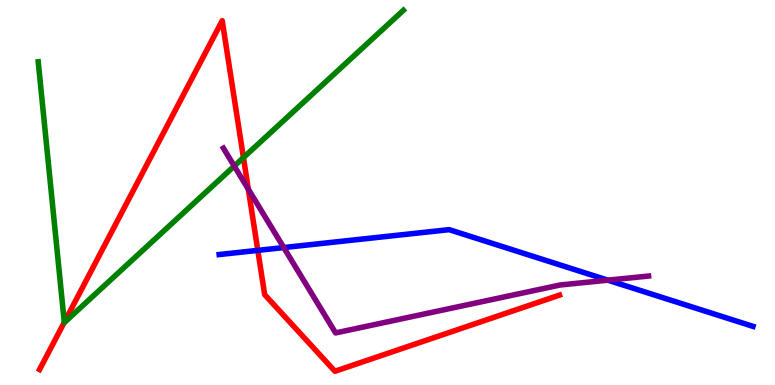[{'lines': ['blue', 'red'], 'intersections': [{'x': 3.33, 'y': 3.5}]}, {'lines': ['green', 'red'], 'intersections': [{'x': 0.83, 'y': 1.63}, {'x': 3.14, 'y': 5.91}]}, {'lines': ['purple', 'red'], 'intersections': [{'x': 3.2, 'y': 5.08}]}, {'lines': ['blue', 'green'], 'intersections': []}, {'lines': ['blue', 'purple'], 'intersections': [{'x': 3.66, 'y': 3.57}, {'x': 7.84, 'y': 2.72}]}, {'lines': ['green', 'purple'], 'intersections': [{'x': 3.02, 'y': 5.69}]}]